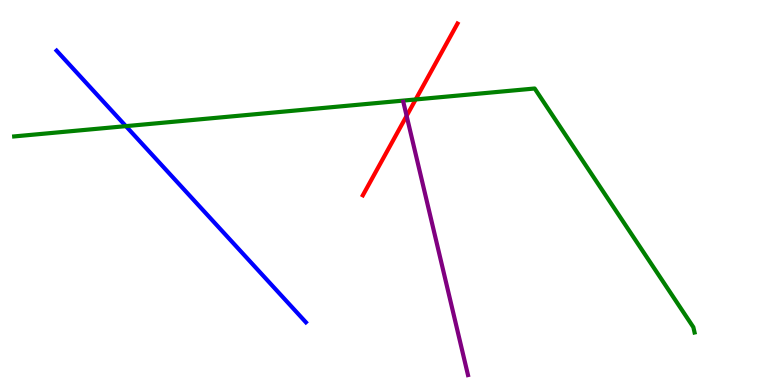[{'lines': ['blue', 'red'], 'intersections': []}, {'lines': ['green', 'red'], 'intersections': [{'x': 5.36, 'y': 7.42}]}, {'lines': ['purple', 'red'], 'intersections': [{'x': 5.25, 'y': 6.99}]}, {'lines': ['blue', 'green'], 'intersections': [{'x': 1.62, 'y': 6.72}]}, {'lines': ['blue', 'purple'], 'intersections': []}, {'lines': ['green', 'purple'], 'intersections': []}]